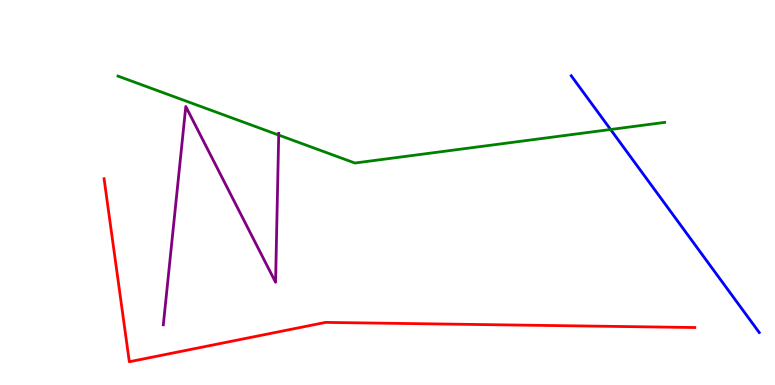[{'lines': ['blue', 'red'], 'intersections': []}, {'lines': ['green', 'red'], 'intersections': []}, {'lines': ['purple', 'red'], 'intersections': []}, {'lines': ['blue', 'green'], 'intersections': [{'x': 7.88, 'y': 6.64}]}, {'lines': ['blue', 'purple'], 'intersections': []}, {'lines': ['green', 'purple'], 'intersections': [{'x': 3.6, 'y': 6.49}]}]